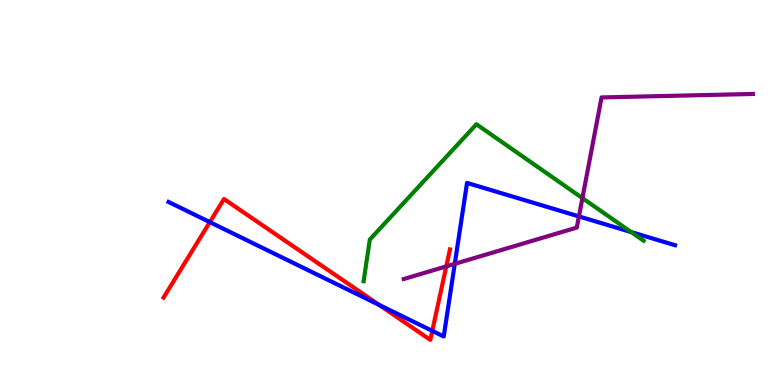[{'lines': ['blue', 'red'], 'intersections': [{'x': 2.71, 'y': 4.23}, {'x': 4.89, 'y': 2.08}, {'x': 5.58, 'y': 1.41}]}, {'lines': ['green', 'red'], 'intersections': []}, {'lines': ['purple', 'red'], 'intersections': [{'x': 5.76, 'y': 3.08}]}, {'lines': ['blue', 'green'], 'intersections': [{'x': 8.14, 'y': 3.97}]}, {'lines': ['blue', 'purple'], 'intersections': [{'x': 5.87, 'y': 3.15}, {'x': 7.47, 'y': 4.38}]}, {'lines': ['green', 'purple'], 'intersections': [{'x': 7.51, 'y': 4.85}]}]